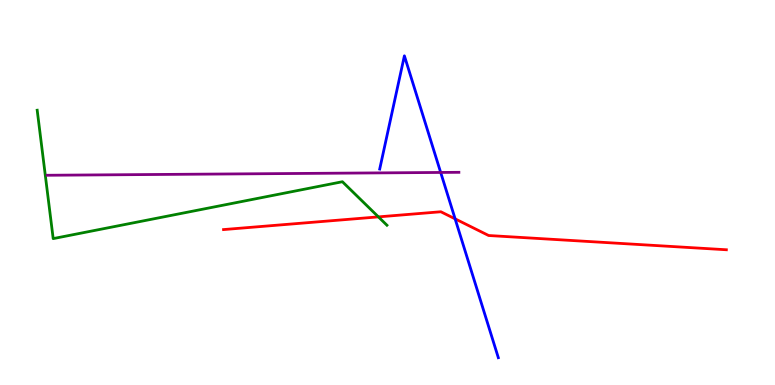[{'lines': ['blue', 'red'], 'intersections': [{'x': 5.87, 'y': 4.32}]}, {'lines': ['green', 'red'], 'intersections': [{'x': 4.88, 'y': 4.37}]}, {'lines': ['purple', 'red'], 'intersections': []}, {'lines': ['blue', 'green'], 'intersections': []}, {'lines': ['blue', 'purple'], 'intersections': [{'x': 5.69, 'y': 5.52}]}, {'lines': ['green', 'purple'], 'intersections': []}]